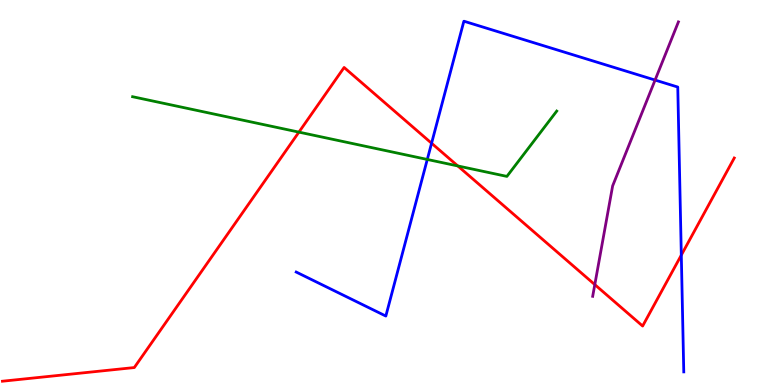[{'lines': ['blue', 'red'], 'intersections': [{'x': 5.57, 'y': 6.28}, {'x': 8.79, 'y': 3.37}]}, {'lines': ['green', 'red'], 'intersections': [{'x': 3.86, 'y': 6.57}, {'x': 5.91, 'y': 5.69}]}, {'lines': ['purple', 'red'], 'intersections': [{'x': 7.67, 'y': 2.61}]}, {'lines': ['blue', 'green'], 'intersections': [{'x': 5.51, 'y': 5.86}]}, {'lines': ['blue', 'purple'], 'intersections': [{'x': 8.45, 'y': 7.92}]}, {'lines': ['green', 'purple'], 'intersections': []}]